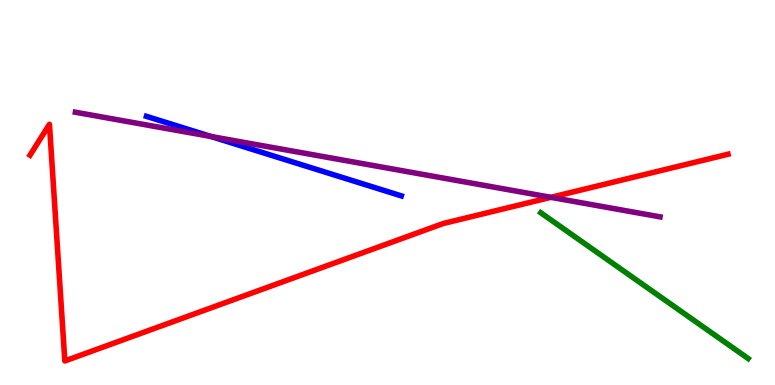[{'lines': ['blue', 'red'], 'intersections': []}, {'lines': ['green', 'red'], 'intersections': []}, {'lines': ['purple', 'red'], 'intersections': [{'x': 7.11, 'y': 4.87}]}, {'lines': ['blue', 'green'], 'intersections': []}, {'lines': ['blue', 'purple'], 'intersections': [{'x': 2.72, 'y': 6.45}]}, {'lines': ['green', 'purple'], 'intersections': []}]